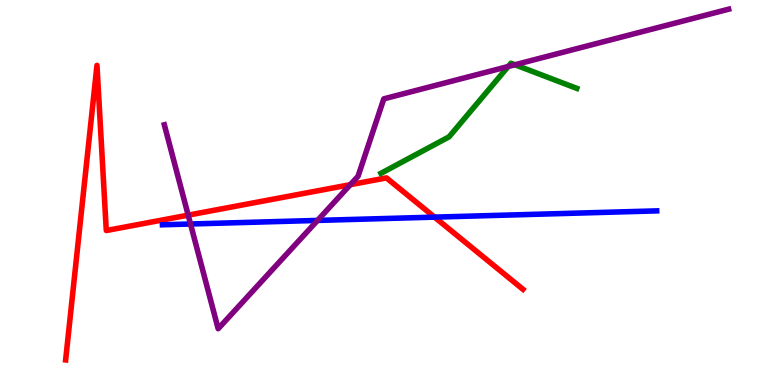[{'lines': ['blue', 'red'], 'intersections': [{'x': 5.61, 'y': 4.36}]}, {'lines': ['green', 'red'], 'intersections': []}, {'lines': ['purple', 'red'], 'intersections': [{'x': 2.43, 'y': 4.41}, {'x': 4.52, 'y': 5.2}]}, {'lines': ['blue', 'green'], 'intersections': []}, {'lines': ['blue', 'purple'], 'intersections': [{'x': 2.46, 'y': 4.18}, {'x': 4.1, 'y': 4.27}]}, {'lines': ['green', 'purple'], 'intersections': [{'x': 6.56, 'y': 8.27}, {'x': 6.64, 'y': 8.32}]}]